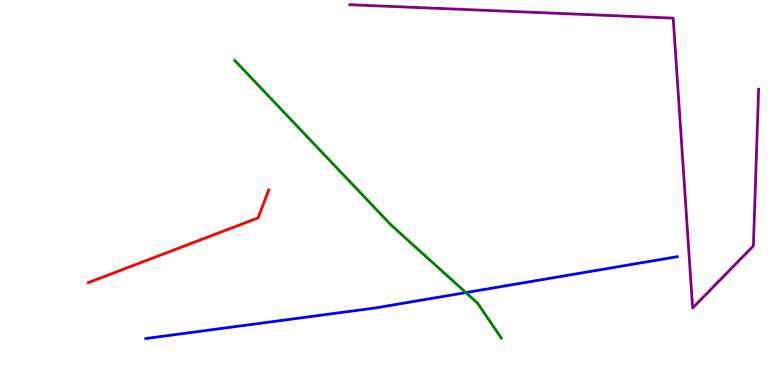[{'lines': ['blue', 'red'], 'intersections': []}, {'lines': ['green', 'red'], 'intersections': []}, {'lines': ['purple', 'red'], 'intersections': []}, {'lines': ['blue', 'green'], 'intersections': [{'x': 6.01, 'y': 2.4}]}, {'lines': ['blue', 'purple'], 'intersections': []}, {'lines': ['green', 'purple'], 'intersections': []}]